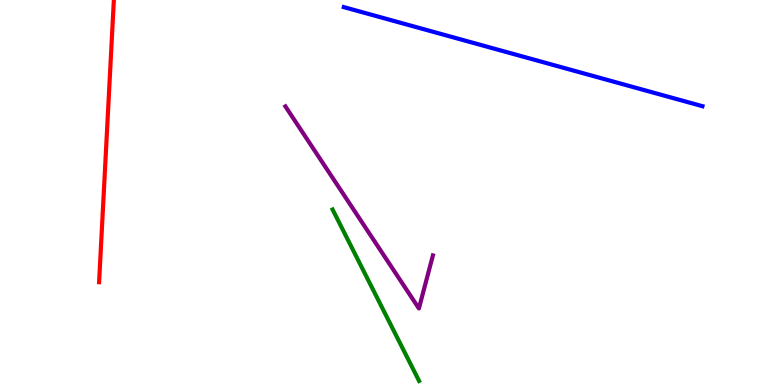[{'lines': ['blue', 'red'], 'intersections': []}, {'lines': ['green', 'red'], 'intersections': []}, {'lines': ['purple', 'red'], 'intersections': []}, {'lines': ['blue', 'green'], 'intersections': []}, {'lines': ['blue', 'purple'], 'intersections': []}, {'lines': ['green', 'purple'], 'intersections': []}]